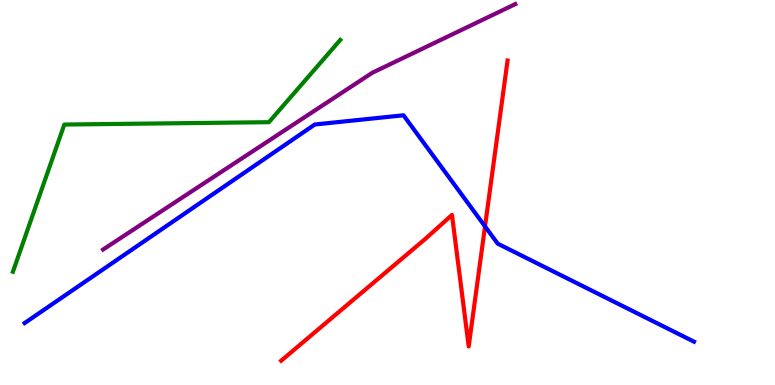[{'lines': ['blue', 'red'], 'intersections': [{'x': 6.26, 'y': 4.12}]}, {'lines': ['green', 'red'], 'intersections': []}, {'lines': ['purple', 'red'], 'intersections': []}, {'lines': ['blue', 'green'], 'intersections': []}, {'lines': ['blue', 'purple'], 'intersections': []}, {'lines': ['green', 'purple'], 'intersections': []}]